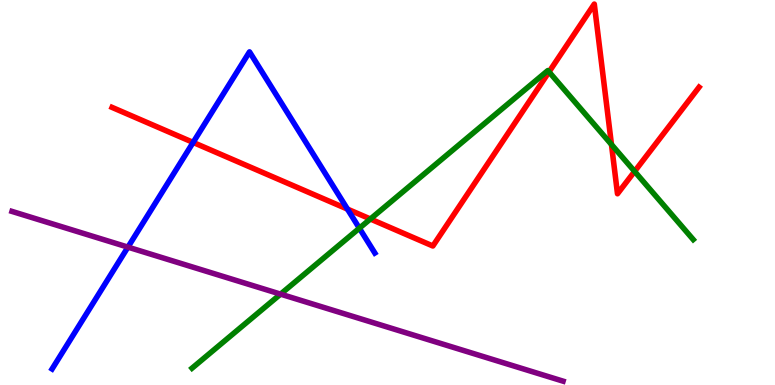[{'lines': ['blue', 'red'], 'intersections': [{'x': 2.49, 'y': 6.3}, {'x': 4.48, 'y': 4.57}]}, {'lines': ['green', 'red'], 'intersections': [{'x': 4.78, 'y': 4.31}, {'x': 7.08, 'y': 8.13}, {'x': 7.89, 'y': 6.25}, {'x': 8.19, 'y': 5.55}]}, {'lines': ['purple', 'red'], 'intersections': []}, {'lines': ['blue', 'green'], 'intersections': [{'x': 4.64, 'y': 4.07}]}, {'lines': ['blue', 'purple'], 'intersections': [{'x': 1.65, 'y': 3.58}]}, {'lines': ['green', 'purple'], 'intersections': [{'x': 3.62, 'y': 2.36}]}]